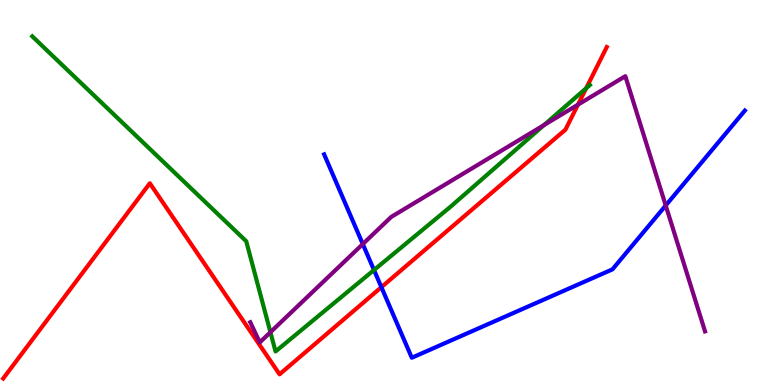[{'lines': ['blue', 'red'], 'intersections': [{'x': 4.92, 'y': 2.54}]}, {'lines': ['green', 'red'], 'intersections': [{'x': 7.56, 'y': 7.71}]}, {'lines': ['purple', 'red'], 'intersections': [{'x': 7.46, 'y': 7.28}]}, {'lines': ['blue', 'green'], 'intersections': [{'x': 4.83, 'y': 2.99}]}, {'lines': ['blue', 'purple'], 'intersections': [{'x': 4.68, 'y': 3.66}, {'x': 8.59, 'y': 4.66}]}, {'lines': ['green', 'purple'], 'intersections': [{'x': 3.49, 'y': 1.37}, {'x': 7.02, 'y': 6.75}]}]